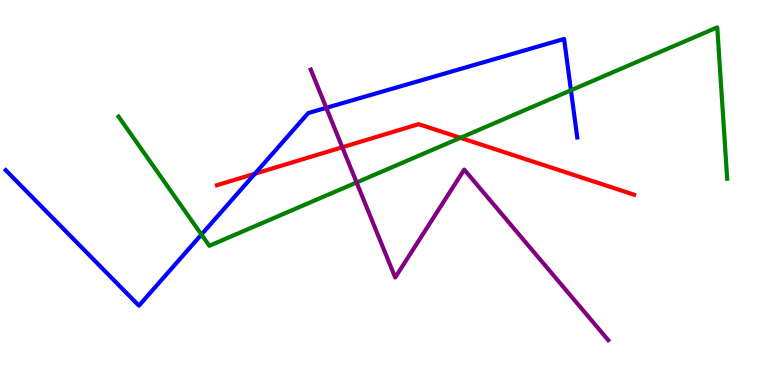[{'lines': ['blue', 'red'], 'intersections': [{'x': 3.29, 'y': 5.49}]}, {'lines': ['green', 'red'], 'intersections': [{'x': 5.94, 'y': 6.42}]}, {'lines': ['purple', 'red'], 'intersections': [{'x': 4.42, 'y': 6.18}]}, {'lines': ['blue', 'green'], 'intersections': [{'x': 2.6, 'y': 3.91}, {'x': 7.37, 'y': 7.65}]}, {'lines': ['blue', 'purple'], 'intersections': [{'x': 4.21, 'y': 7.2}]}, {'lines': ['green', 'purple'], 'intersections': [{'x': 4.6, 'y': 5.26}]}]